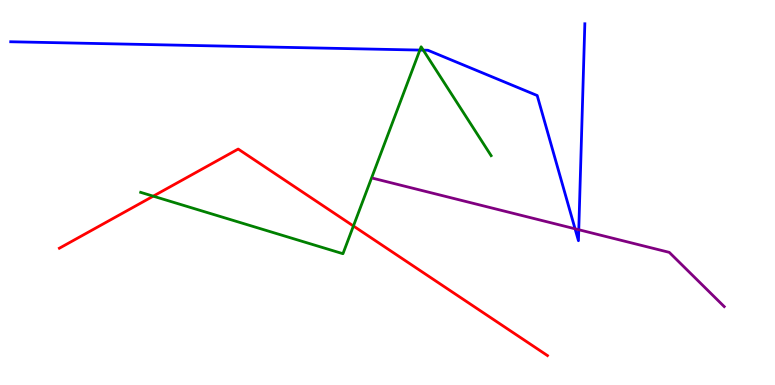[{'lines': ['blue', 'red'], 'intersections': []}, {'lines': ['green', 'red'], 'intersections': [{'x': 1.98, 'y': 4.9}, {'x': 4.56, 'y': 4.13}]}, {'lines': ['purple', 'red'], 'intersections': []}, {'lines': ['blue', 'green'], 'intersections': [{'x': 5.42, 'y': 8.7}, {'x': 5.46, 'y': 8.7}]}, {'lines': ['blue', 'purple'], 'intersections': [{'x': 7.42, 'y': 4.06}, {'x': 7.47, 'y': 4.03}]}, {'lines': ['green', 'purple'], 'intersections': []}]